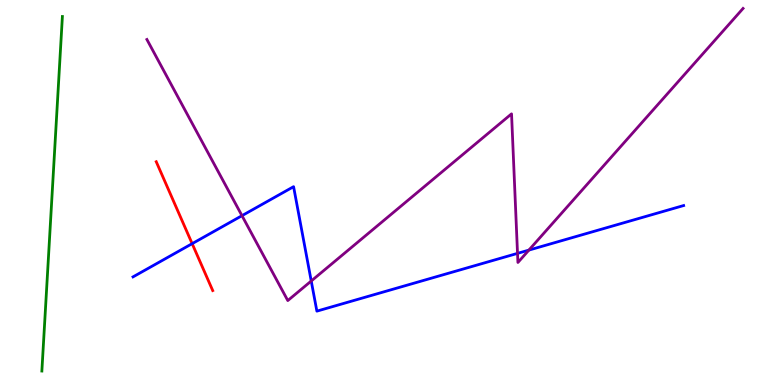[{'lines': ['blue', 'red'], 'intersections': [{'x': 2.48, 'y': 3.67}]}, {'lines': ['green', 'red'], 'intersections': []}, {'lines': ['purple', 'red'], 'intersections': []}, {'lines': ['blue', 'green'], 'intersections': []}, {'lines': ['blue', 'purple'], 'intersections': [{'x': 3.12, 'y': 4.4}, {'x': 4.02, 'y': 2.7}, {'x': 6.68, 'y': 3.42}, {'x': 6.82, 'y': 3.5}]}, {'lines': ['green', 'purple'], 'intersections': []}]